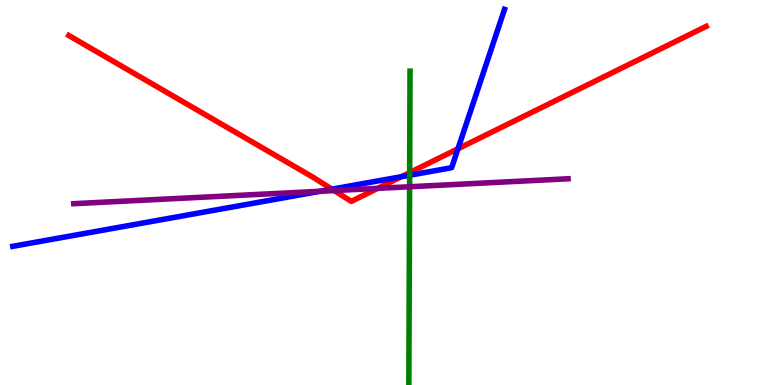[{'lines': ['blue', 'red'], 'intersections': [{'x': 4.28, 'y': 5.09}, {'x': 5.18, 'y': 5.41}, {'x': 5.91, 'y': 6.14}]}, {'lines': ['green', 'red'], 'intersections': [{'x': 5.29, 'y': 5.52}]}, {'lines': ['purple', 'red'], 'intersections': [{'x': 4.31, 'y': 5.05}, {'x': 4.87, 'y': 5.11}]}, {'lines': ['blue', 'green'], 'intersections': [{'x': 5.29, 'y': 5.45}]}, {'lines': ['blue', 'purple'], 'intersections': [{'x': 4.13, 'y': 5.03}]}, {'lines': ['green', 'purple'], 'intersections': [{'x': 5.29, 'y': 5.15}]}]